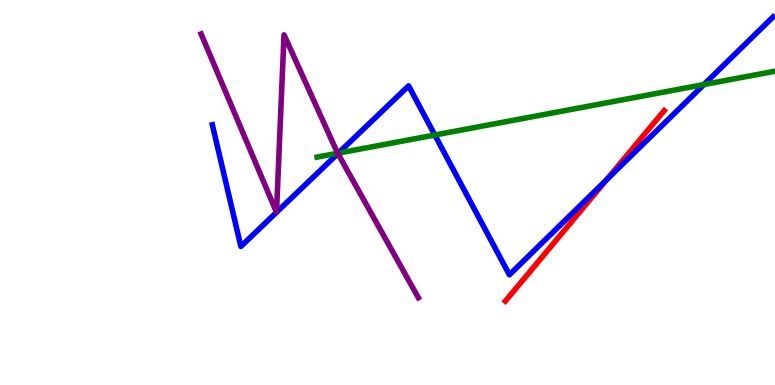[{'lines': ['blue', 'red'], 'intersections': [{'x': 7.83, 'y': 5.33}]}, {'lines': ['green', 'red'], 'intersections': []}, {'lines': ['purple', 'red'], 'intersections': []}, {'lines': ['blue', 'green'], 'intersections': [{'x': 4.37, 'y': 6.02}, {'x': 5.61, 'y': 6.49}, {'x': 9.08, 'y': 7.8}]}, {'lines': ['blue', 'purple'], 'intersections': [{'x': 4.36, 'y': 6.01}]}, {'lines': ['green', 'purple'], 'intersections': [{'x': 4.36, 'y': 6.02}]}]